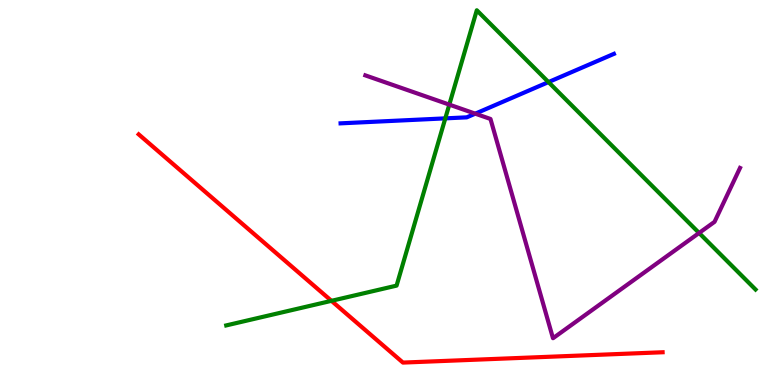[{'lines': ['blue', 'red'], 'intersections': []}, {'lines': ['green', 'red'], 'intersections': [{'x': 4.28, 'y': 2.19}]}, {'lines': ['purple', 'red'], 'intersections': []}, {'lines': ['blue', 'green'], 'intersections': [{'x': 5.75, 'y': 6.93}, {'x': 7.08, 'y': 7.87}]}, {'lines': ['blue', 'purple'], 'intersections': [{'x': 6.13, 'y': 7.05}]}, {'lines': ['green', 'purple'], 'intersections': [{'x': 5.8, 'y': 7.28}, {'x': 9.02, 'y': 3.95}]}]